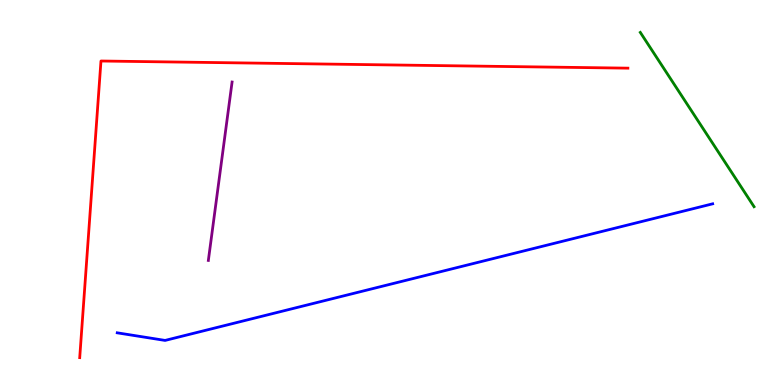[{'lines': ['blue', 'red'], 'intersections': []}, {'lines': ['green', 'red'], 'intersections': []}, {'lines': ['purple', 'red'], 'intersections': []}, {'lines': ['blue', 'green'], 'intersections': []}, {'lines': ['blue', 'purple'], 'intersections': []}, {'lines': ['green', 'purple'], 'intersections': []}]